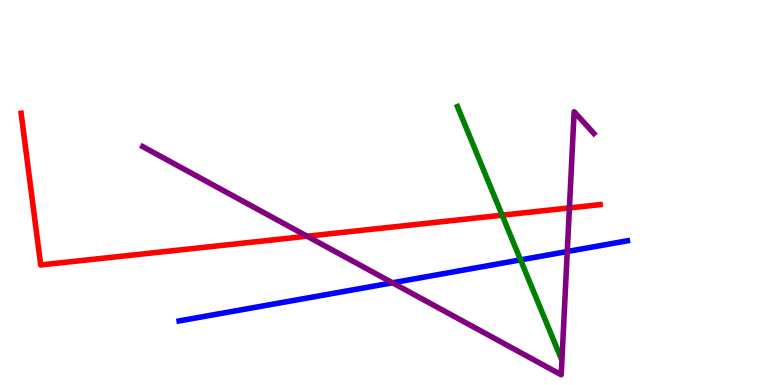[{'lines': ['blue', 'red'], 'intersections': []}, {'lines': ['green', 'red'], 'intersections': [{'x': 6.48, 'y': 4.41}]}, {'lines': ['purple', 'red'], 'intersections': [{'x': 3.96, 'y': 3.86}, {'x': 7.35, 'y': 4.6}]}, {'lines': ['blue', 'green'], 'intersections': [{'x': 6.72, 'y': 3.25}]}, {'lines': ['blue', 'purple'], 'intersections': [{'x': 5.06, 'y': 2.66}, {'x': 7.32, 'y': 3.47}]}, {'lines': ['green', 'purple'], 'intersections': []}]